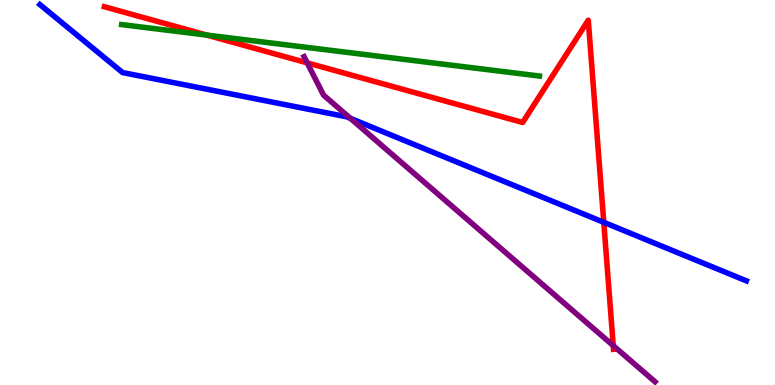[{'lines': ['blue', 'red'], 'intersections': [{'x': 7.79, 'y': 4.23}]}, {'lines': ['green', 'red'], 'intersections': [{'x': 2.67, 'y': 9.09}]}, {'lines': ['purple', 'red'], 'intersections': [{'x': 3.96, 'y': 8.37}, {'x': 7.91, 'y': 1.02}]}, {'lines': ['blue', 'green'], 'intersections': []}, {'lines': ['blue', 'purple'], 'intersections': [{'x': 4.52, 'y': 6.93}]}, {'lines': ['green', 'purple'], 'intersections': []}]